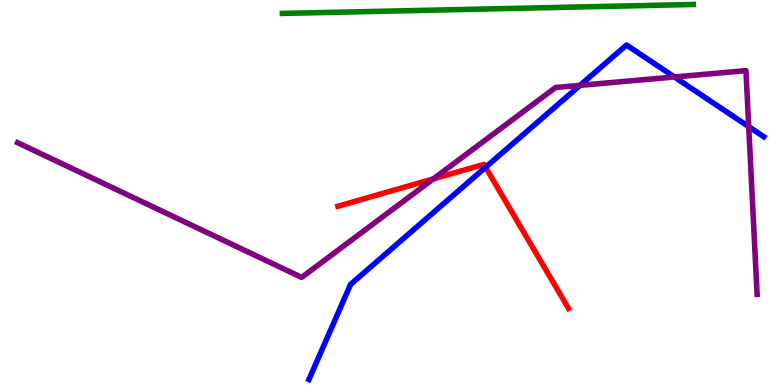[{'lines': ['blue', 'red'], 'intersections': [{'x': 6.27, 'y': 5.66}]}, {'lines': ['green', 'red'], 'intersections': []}, {'lines': ['purple', 'red'], 'intersections': [{'x': 5.59, 'y': 5.35}]}, {'lines': ['blue', 'green'], 'intersections': []}, {'lines': ['blue', 'purple'], 'intersections': [{'x': 7.48, 'y': 7.78}, {'x': 8.7, 'y': 8.0}, {'x': 9.66, 'y': 6.71}]}, {'lines': ['green', 'purple'], 'intersections': []}]